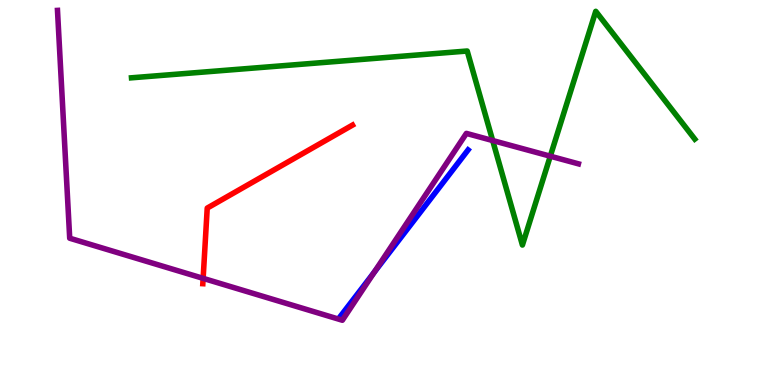[{'lines': ['blue', 'red'], 'intersections': []}, {'lines': ['green', 'red'], 'intersections': []}, {'lines': ['purple', 'red'], 'intersections': [{'x': 2.62, 'y': 2.77}]}, {'lines': ['blue', 'green'], 'intersections': []}, {'lines': ['blue', 'purple'], 'intersections': [{'x': 4.83, 'y': 2.93}]}, {'lines': ['green', 'purple'], 'intersections': [{'x': 6.36, 'y': 6.35}, {'x': 7.1, 'y': 5.94}]}]